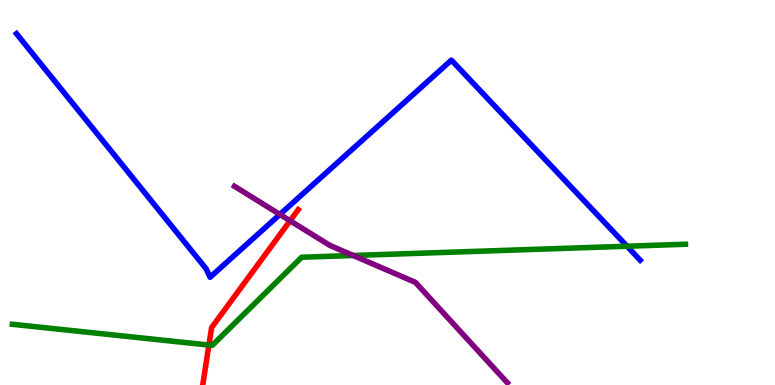[{'lines': ['blue', 'red'], 'intersections': []}, {'lines': ['green', 'red'], 'intersections': [{'x': 2.7, 'y': 1.04}]}, {'lines': ['purple', 'red'], 'intersections': [{'x': 3.74, 'y': 4.27}]}, {'lines': ['blue', 'green'], 'intersections': [{'x': 8.09, 'y': 3.6}]}, {'lines': ['blue', 'purple'], 'intersections': [{'x': 3.61, 'y': 4.43}]}, {'lines': ['green', 'purple'], 'intersections': [{'x': 4.56, 'y': 3.36}]}]